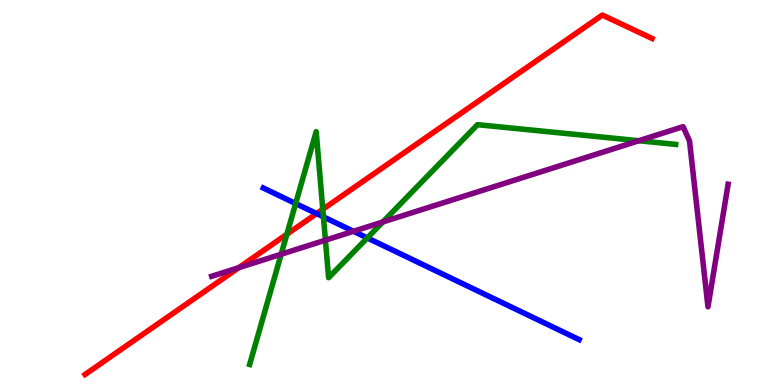[{'lines': ['blue', 'red'], 'intersections': [{'x': 4.09, 'y': 4.45}]}, {'lines': ['green', 'red'], 'intersections': [{'x': 3.7, 'y': 3.92}, {'x': 4.16, 'y': 4.56}]}, {'lines': ['purple', 'red'], 'intersections': [{'x': 3.08, 'y': 3.05}]}, {'lines': ['blue', 'green'], 'intersections': [{'x': 3.81, 'y': 4.71}, {'x': 4.17, 'y': 4.37}, {'x': 4.74, 'y': 3.82}]}, {'lines': ['blue', 'purple'], 'intersections': [{'x': 4.56, 'y': 3.99}]}, {'lines': ['green', 'purple'], 'intersections': [{'x': 3.63, 'y': 3.4}, {'x': 4.2, 'y': 3.76}, {'x': 4.94, 'y': 4.23}, {'x': 8.24, 'y': 6.34}]}]